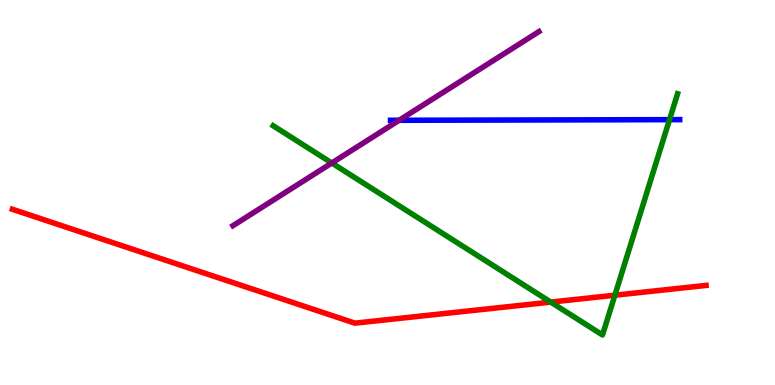[{'lines': ['blue', 'red'], 'intersections': []}, {'lines': ['green', 'red'], 'intersections': [{'x': 7.11, 'y': 2.15}, {'x': 7.93, 'y': 2.33}]}, {'lines': ['purple', 'red'], 'intersections': []}, {'lines': ['blue', 'green'], 'intersections': [{'x': 8.64, 'y': 6.89}]}, {'lines': ['blue', 'purple'], 'intersections': [{'x': 5.15, 'y': 6.88}]}, {'lines': ['green', 'purple'], 'intersections': [{'x': 4.28, 'y': 5.77}]}]